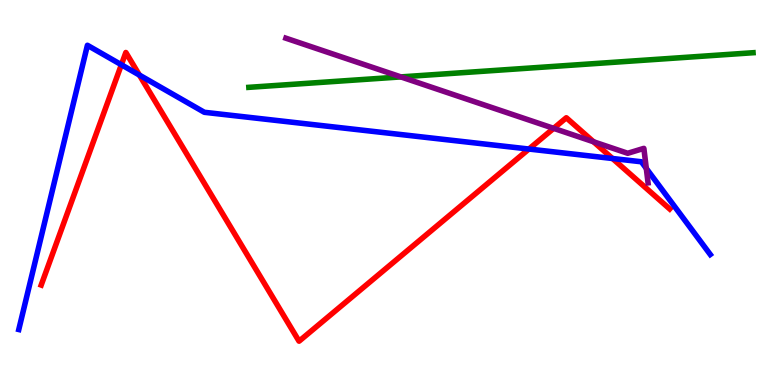[{'lines': ['blue', 'red'], 'intersections': [{'x': 1.57, 'y': 8.32}, {'x': 1.8, 'y': 8.05}, {'x': 6.82, 'y': 6.13}, {'x': 7.9, 'y': 5.88}]}, {'lines': ['green', 'red'], 'intersections': []}, {'lines': ['purple', 'red'], 'intersections': [{'x': 7.14, 'y': 6.67}, {'x': 7.66, 'y': 6.32}]}, {'lines': ['blue', 'green'], 'intersections': []}, {'lines': ['blue', 'purple'], 'intersections': [{'x': 8.34, 'y': 5.63}]}, {'lines': ['green', 'purple'], 'intersections': [{'x': 5.17, 'y': 8.0}]}]